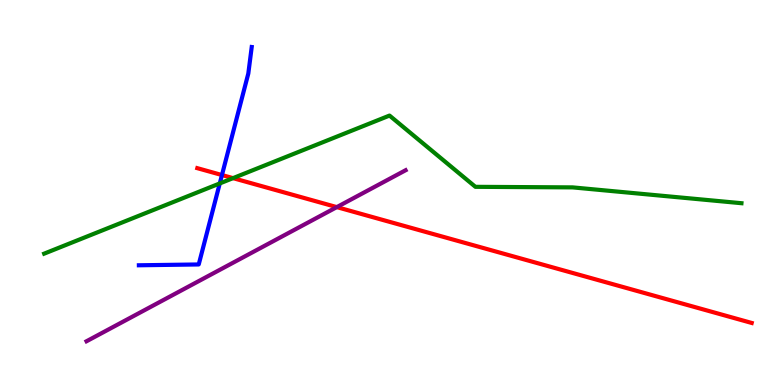[{'lines': ['blue', 'red'], 'intersections': [{'x': 2.86, 'y': 5.45}]}, {'lines': ['green', 'red'], 'intersections': [{'x': 3.01, 'y': 5.37}]}, {'lines': ['purple', 'red'], 'intersections': [{'x': 4.35, 'y': 4.62}]}, {'lines': ['blue', 'green'], 'intersections': [{'x': 2.84, 'y': 5.24}]}, {'lines': ['blue', 'purple'], 'intersections': []}, {'lines': ['green', 'purple'], 'intersections': []}]